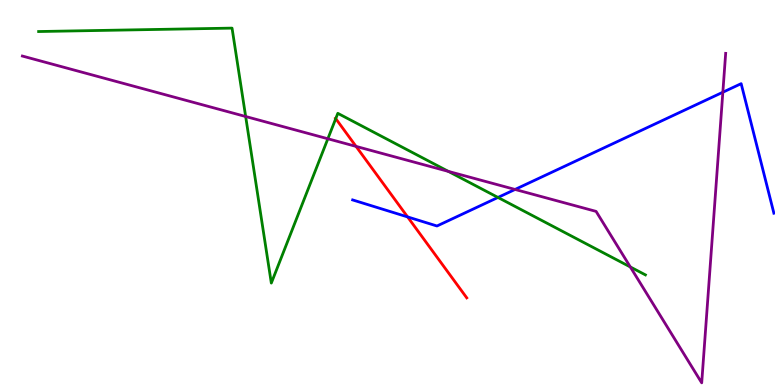[{'lines': ['blue', 'red'], 'intersections': [{'x': 5.26, 'y': 4.37}]}, {'lines': ['green', 'red'], 'intersections': [{'x': 4.33, 'y': 6.92}]}, {'lines': ['purple', 'red'], 'intersections': [{'x': 4.59, 'y': 6.2}]}, {'lines': ['blue', 'green'], 'intersections': [{'x': 6.43, 'y': 4.87}]}, {'lines': ['blue', 'purple'], 'intersections': [{'x': 6.65, 'y': 5.08}, {'x': 9.33, 'y': 7.6}]}, {'lines': ['green', 'purple'], 'intersections': [{'x': 3.17, 'y': 6.97}, {'x': 4.23, 'y': 6.4}, {'x': 5.79, 'y': 5.55}, {'x': 8.13, 'y': 3.07}]}]